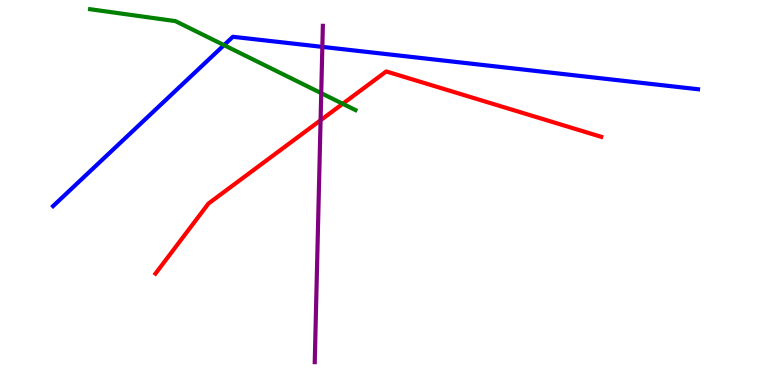[{'lines': ['blue', 'red'], 'intersections': []}, {'lines': ['green', 'red'], 'intersections': [{'x': 4.42, 'y': 7.3}]}, {'lines': ['purple', 'red'], 'intersections': [{'x': 4.14, 'y': 6.88}]}, {'lines': ['blue', 'green'], 'intersections': [{'x': 2.89, 'y': 8.83}]}, {'lines': ['blue', 'purple'], 'intersections': [{'x': 4.16, 'y': 8.78}]}, {'lines': ['green', 'purple'], 'intersections': [{'x': 4.14, 'y': 7.58}]}]